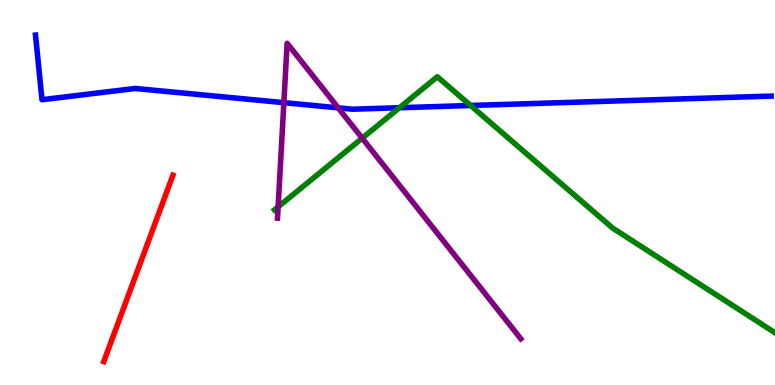[{'lines': ['blue', 'red'], 'intersections': []}, {'lines': ['green', 'red'], 'intersections': []}, {'lines': ['purple', 'red'], 'intersections': []}, {'lines': ['blue', 'green'], 'intersections': [{'x': 5.15, 'y': 7.2}, {'x': 6.07, 'y': 7.26}]}, {'lines': ['blue', 'purple'], 'intersections': [{'x': 3.66, 'y': 7.33}, {'x': 4.36, 'y': 7.2}]}, {'lines': ['green', 'purple'], 'intersections': [{'x': 3.59, 'y': 4.63}, {'x': 4.67, 'y': 6.41}]}]